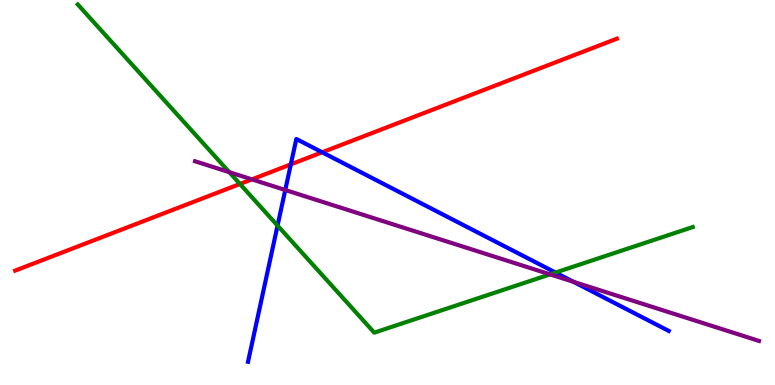[{'lines': ['blue', 'red'], 'intersections': [{'x': 3.75, 'y': 5.73}, {'x': 4.16, 'y': 6.04}]}, {'lines': ['green', 'red'], 'intersections': [{'x': 3.1, 'y': 5.22}]}, {'lines': ['purple', 'red'], 'intersections': [{'x': 3.25, 'y': 5.34}]}, {'lines': ['blue', 'green'], 'intersections': [{'x': 3.58, 'y': 4.14}, {'x': 7.17, 'y': 2.92}]}, {'lines': ['blue', 'purple'], 'intersections': [{'x': 3.68, 'y': 5.06}, {'x': 7.4, 'y': 2.68}]}, {'lines': ['green', 'purple'], 'intersections': [{'x': 2.96, 'y': 5.53}, {'x': 7.1, 'y': 2.87}]}]